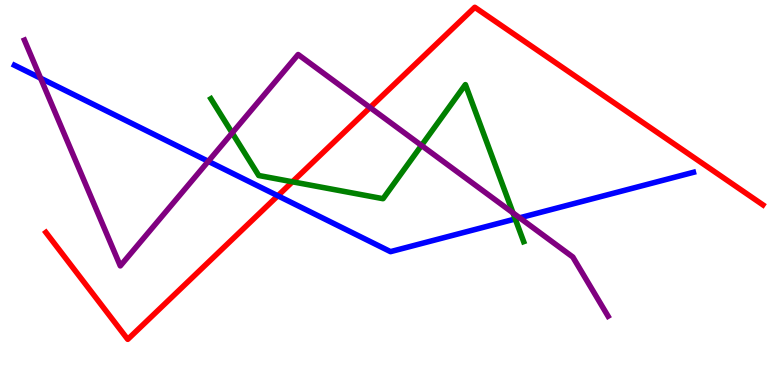[{'lines': ['blue', 'red'], 'intersections': [{'x': 3.58, 'y': 4.91}]}, {'lines': ['green', 'red'], 'intersections': [{'x': 3.77, 'y': 5.28}]}, {'lines': ['purple', 'red'], 'intersections': [{'x': 4.77, 'y': 7.21}]}, {'lines': ['blue', 'green'], 'intersections': [{'x': 6.65, 'y': 4.31}]}, {'lines': ['blue', 'purple'], 'intersections': [{'x': 0.524, 'y': 7.97}, {'x': 2.69, 'y': 5.81}, {'x': 6.71, 'y': 4.34}]}, {'lines': ['green', 'purple'], 'intersections': [{'x': 3.0, 'y': 6.55}, {'x': 5.44, 'y': 6.22}, {'x': 6.62, 'y': 4.47}]}]